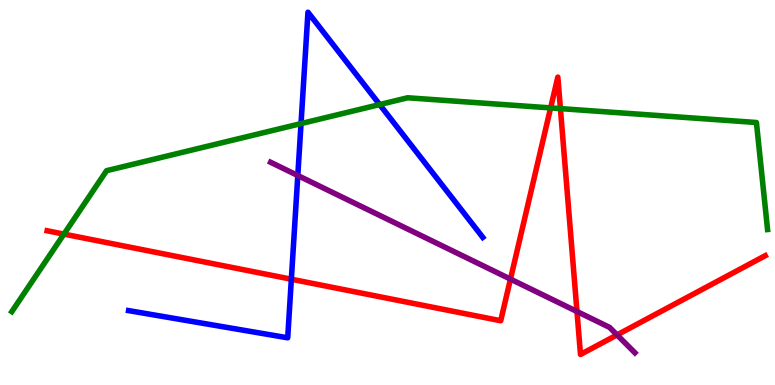[{'lines': ['blue', 'red'], 'intersections': [{'x': 3.76, 'y': 2.75}]}, {'lines': ['green', 'red'], 'intersections': [{'x': 0.825, 'y': 3.92}, {'x': 7.1, 'y': 7.2}, {'x': 7.23, 'y': 7.18}]}, {'lines': ['purple', 'red'], 'intersections': [{'x': 6.59, 'y': 2.75}, {'x': 7.44, 'y': 1.91}, {'x': 7.96, 'y': 1.3}]}, {'lines': ['blue', 'green'], 'intersections': [{'x': 3.88, 'y': 6.79}, {'x': 4.9, 'y': 7.28}]}, {'lines': ['blue', 'purple'], 'intersections': [{'x': 3.84, 'y': 5.44}]}, {'lines': ['green', 'purple'], 'intersections': []}]